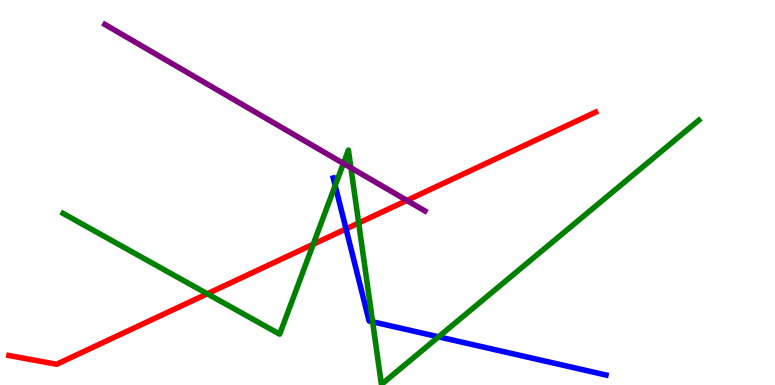[{'lines': ['blue', 'red'], 'intersections': [{'x': 4.47, 'y': 4.05}]}, {'lines': ['green', 'red'], 'intersections': [{'x': 2.67, 'y': 2.37}, {'x': 4.04, 'y': 3.66}, {'x': 4.63, 'y': 4.21}]}, {'lines': ['purple', 'red'], 'intersections': [{'x': 5.25, 'y': 4.79}]}, {'lines': ['blue', 'green'], 'intersections': [{'x': 4.32, 'y': 5.18}, {'x': 4.81, 'y': 1.64}, {'x': 5.66, 'y': 1.25}]}, {'lines': ['blue', 'purple'], 'intersections': []}, {'lines': ['green', 'purple'], 'intersections': [{'x': 4.43, 'y': 5.75}, {'x': 4.53, 'y': 5.64}]}]